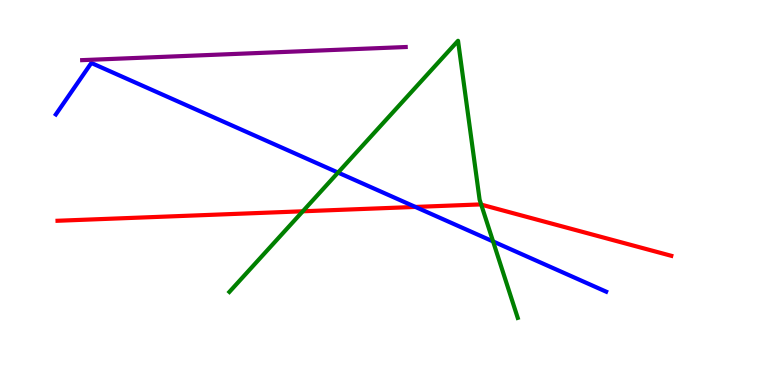[{'lines': ['blue', 'red'], 'intersections': [{'x': 5.36, 'y': 4.63}]}, {'lines': ['green', 'red'], 'intersections': [{'x': 3.91, 'y': 4.51}, {'x': 6.21, 'y': 4.69}]}, {'lines': ['purple', 'red'], 'intersections': []}, {'lines': ['blue', 'green'], 'intersections': [{'x': 4.36, 'y': 5.52}, {'x': 6.36, 'y': 3.73}]}, {'lines': ['blue', 'purple'], 'intersections': []}, {'lines': ['green', 'purple'], 'intersections': []}]